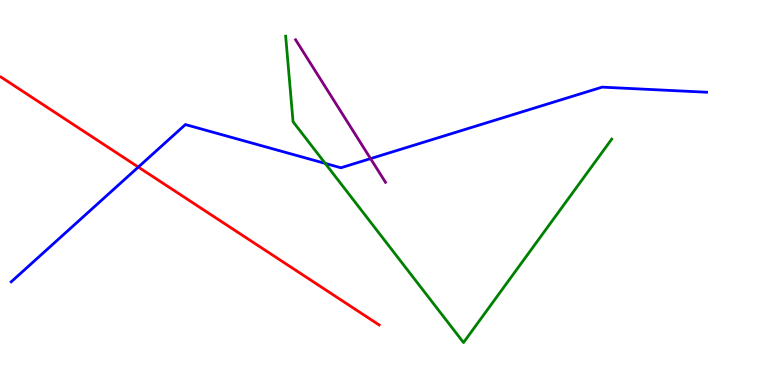[{'lines': ['blue', 'red'], 'intersections': [{'x': 1.78, 'y': 5.66}]}, {'lines': ['green', 'red'], 'intersections': []}, {'lines': ['purple', 'red'], 'intersections': []}, {'lines': ['blue', 'green'], 'intersections': [{'x': 4.2, 'y': 5.76}]}, {'lines': ['blue', 'purple'], 'intersections': [{'x': 4.78, 'y': 5.88}]}, {'lines': ['green', 'purple'], 'intersections': []}]